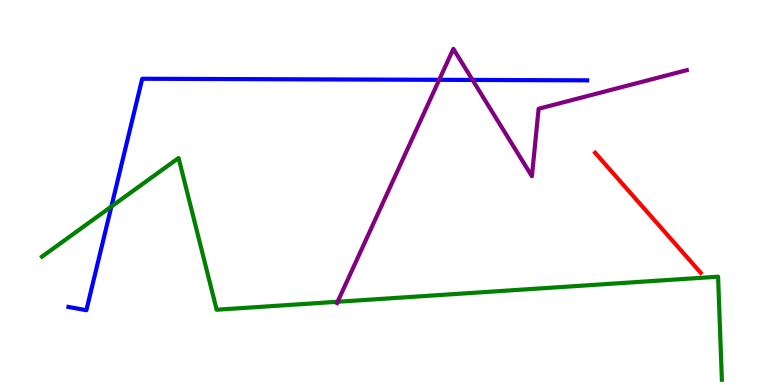[{'lines': ['blue', 'red'], 'intersections': []}, {'lines': ['green', 'red'], 'intersections': []}, {'lines': ['purple', 'red'], 'intersections': []}, {'lines': ['blue', 'green'], 'intersections': [{'x': 1.44, 'y': 4.64}]}, {'lines': ['blue', 'purple'], 'intersections': [{'x': 5.67, 'y': 7.93}, {'x': 6.1, 'y': 7.92}]}, {'lines': ['green', 'purple'], 'intersections': [{'x': 4.36, 'y': 2.16}]}]